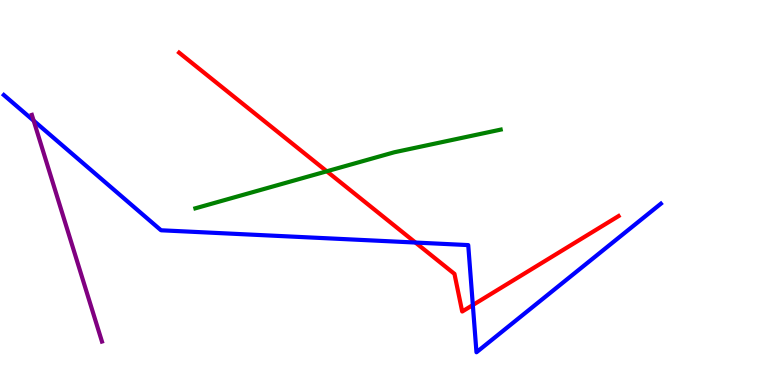[{'lines': ['blue', 'red'], 'intersections': [{'x': 5.36, 'y': 3.7}, {'x': 6.1, 'y': 2.08}]}, {'lines': ['green', 'red'], 'intersections': [{'x': 4.22, 'y': 5.55}]}, {'lines': ['purple', 'red'], 'intersections': []}, {'lines': ['blue', 'green'], 'intersections': []}, {'lines': ['blue', 'purple'], 'intersections': [{'x': 0.434, 'y': 6.87}]}, {'lines': ['green', 'purple'], 'intersections': []}]